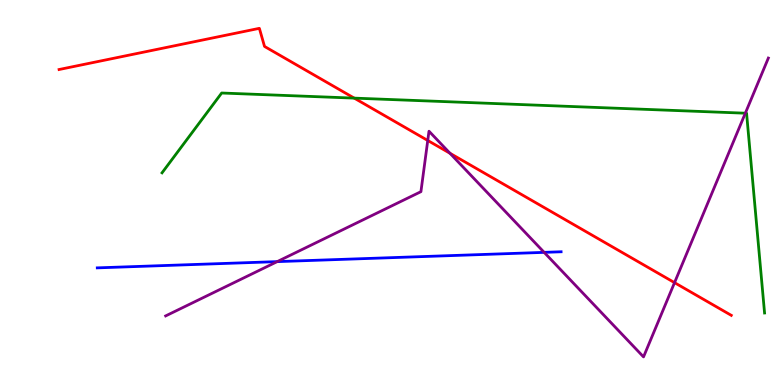[{'lines': ['blue', 'red'], 'intersections': []}, {'lines': ['green', 'red'], 'intersections': [{'x': 4.57, 'y': 7.45}]}, {'lines': ['purple', 'red'], 'intersections': [{'x': 5.52, 'y': 6.35}, {'x': 5.81, 'y': 6.02}, {'x': 8.7, 'y': 2.66}]}, {'lines': ['blue', 'green'], 'intersections': []}, {'lines': ['blue', 'purple'], 'intersections': [{'x': 3.58, 'y': 3.2}, {'x': 7.02, 'y': 3.45}]}, {'lines': ['green', 'purple'], 'intersections': [{'x': 9.62, 'y': 7.06}]}]